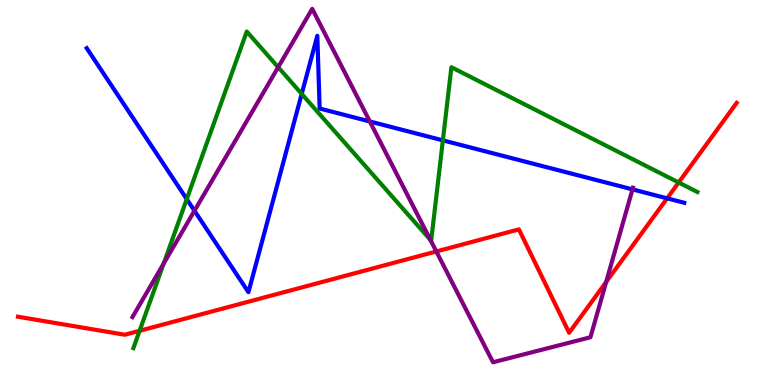[{'lines': ['blue', 'red'], 'intersections': [{'x': 8.61, 'y': 4.85}]}, {'lines': ['green', 'red'], 'intersections': [{'x': 1.8, 'y': 1.41}, {'x': 8.76, 'y': 5.26}]}, {'lines': ['purple', 'red'], 'intersections': [{'x': 5.63, 'y': 3.47}, {'x': 7.82, 'y': 2.68}]}, {'lines': ['blue', 'green'], 'intersections': [{'x': 2.41, 'y': 4.83}, {'x': 3.89, 'y': 7.56}, {'x': 5.71, 'y': 6.35}]}, {'lines': ['blue', 'purple'], 'intersections': [{'x': 2.51, 'y': 4.53}, {'x': 4.77, 'y': 6.84}, {'x': 8.16, 'y': 5.08}]}, {'lines': ['green', 'purple'], 'intersections': [{'x': 2.11, 'y': 3.15}, {'x': 3.59, 'y': 8.25}, {'x': 5.55, 'y': 3.77}]}]